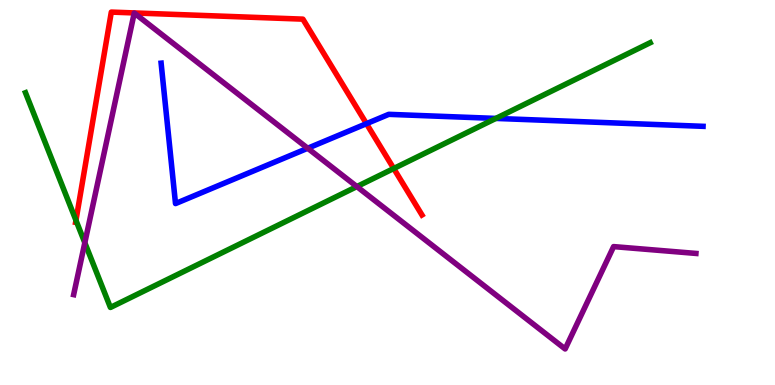[{'lines': ['blue', 'red'], 'intersections': [{'x': 4.73, 'y': 6.79}]}, {'lines': ['green', 'red'], 'intersections': [{'x': 0.98, 'y': 4.28}, {'x': 5.08, 'y': 5.62}]}, {'lines': ['purple', 'red'], 'intersections': []}, {'lines': ['blue', 'green'], 'intersections': [{'x': 6.4, 'y': 6.92}]}, {'lines': ['blue', 'purple'], 'intersections': [{'x': 3.97, 'y': 6.15}]}, {'lines': ['green', 'purple'], 'intersections': [{'x': 1.09, 'y': 3.69}, {'x': 4.6, 'y': 5.15}]}]